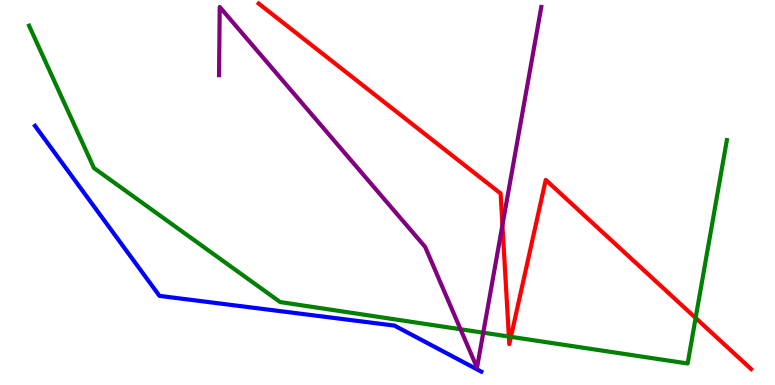[{'lines': ['blue', 'red'], 'intersections': []}, {'lines': ['green', 'red'], 'intersections': [{'x': 6.57, 'y': 1.26}, {'x': 6.59, 'y': 1.25}, {'x': 8.98, 'y': 1.74}]}, {'lines': ['purple', 'red'], 'intersections': [{'x': 6.48, 'y': 4.15}]}, {'lines': ['blue', 'green'], 'intersections': []}, {'lines': ['blue', 'purple'], 'intersections': []}, {'lines': ['green', 'purple'], 'intersections': [{'x': 5.94, 'y': 1.45}, {'x': 6.24, 'y': 1.36}]}]